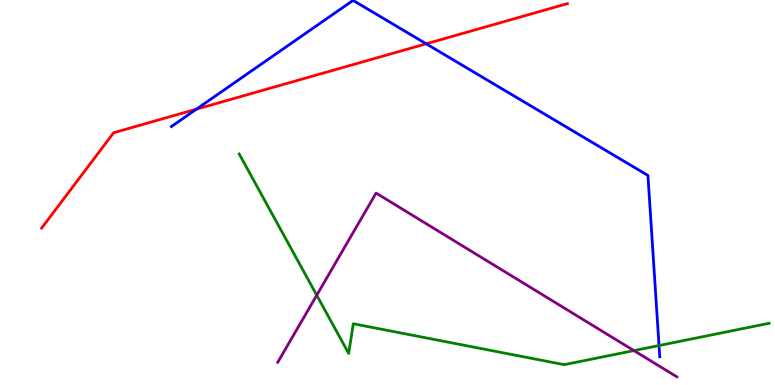[{'lines': ['blue', 'red'], 'intersections': [{'x': 2.53, 'y': 7.16}, {'x': 5.5, 'y': 8.86}]}, {'lines': ['green', 'red'], 'intersections': []}, {'lines': ['purple', 'red'], 'intersections': []}, {'lines': ['blue', 'green'], 'intersections': [{'x': 8.5, 'y': 1.03}]}, {'lines': ['blue', 'purple'], 'intersections': []}, {'lines': ['green', 'purple'], 'intersections': [{'x': 4.09, 'y': 2.33}, {'x': 8.18, 'y': 0.894}]}]